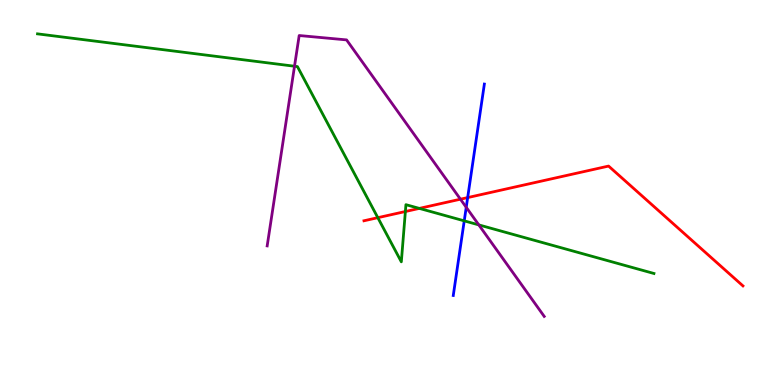[{'lines': ['blue', 'red'], 'intersections': [{'x': 6.03, 'y': 4.87}]}, {'lines': ['green', 'red'], 'intersections': [{'x': 4.88, 'y': 4.35}, {'x': 5.23, 'y': 4.51}, {'x': 5.41, 'y': 4.59}]}, {'lines': ['purple', 'red'], 'intersections': [{'x': 5.94, 'y': 4.83}]}, {'lines': ['blue', 'green'], 'intersections': [{'x': 5.99, 'y': 4.26}]}, {'lines': ['blue', 'purple'], 'intersections': [{'x': 6.02, 'y': 4.62}]}, {'lines': ['green', 'purple'], 'intersections': [{'x': 3.8, 'y': 8.28}, {'x': 6.18, 'y': 4.16}]}]